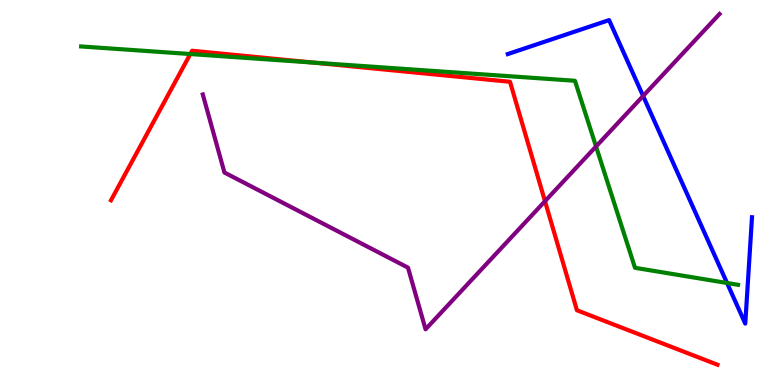[{'lines': ['blue', 'red'], 'intersections': []}, {'lines': ['green', 'red'], 'intersections': [{'x': 2.46, 'y': 8.6}, {'x': 4.05, 'y': 8.37}]}, {'lines': ['purple', 'red'], 'intersections': [{'x': 7.03, 'y': 4.77}]}, {'lines': ['blue', 'green'], 'intersections': [{'x': 9.38, 'y': 2.65}]}, {'lines': ['blue', 'purple'], 'intersections': [{'x': 8.3, 'y': 7.51}]}, {'lines': ['green', 'purple'], 'intersections': [{'x': 7.69, 'y': 6.2}]}]